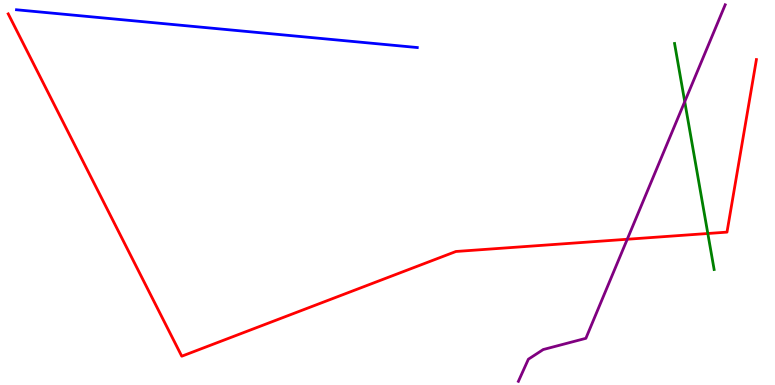[{'lines': ['blue', 'red'], 'intersections': []}, {'lines': ['green', 'red'], 'intersections': [{'x': 9.13, 'y': 3.94}]}, {'lines': ['purple', 'red'], 'intersections': [{'x': 8.09, 'y': 3.79}]}, {'lines': ['blue', 'green'], 'intersections': []}, {'lines': ['blue', 'purple'], 'intersections': []}, {'lines': ['green', 'purple'], 'intersections': [{'x': 8.84, 'y': 7.36}]}]